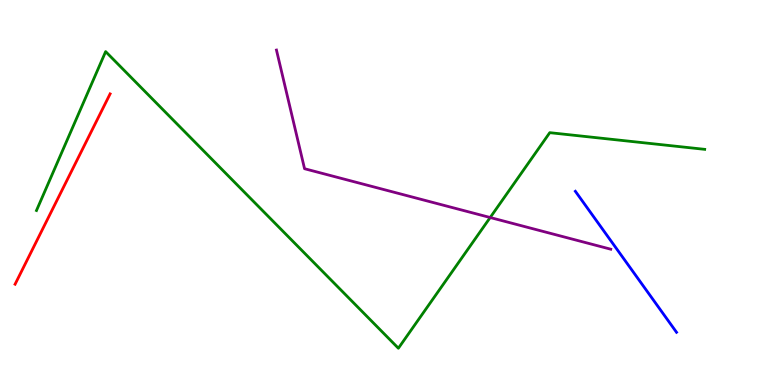[{'lines': ['blue', 'red'], 'intersections': []}, {'lines': ['green', 'red'], 'intersections': []}, {'lines': ['purple', 'red'], 'intersections': []}, {'lines': ['blue', 'green'], 'intersections': []}, {'lines': ['blue', 'purple'], 'intersections': []}, {'lines': ['green', 'purple'], 'intersections': [{'x': 6.32, 'y': 4.35}]}]